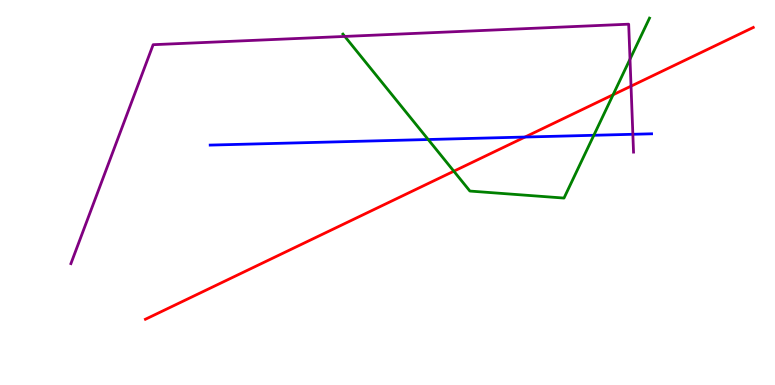[{'lines': ['blue', 'red'], 'intersections': [{'x': 6.77, 'y': 6.44}]}, {'lines': ['green', 'red'], 'intersections': [{'x': 5.86, 'y': 5.55}, {'x': 7.91, 'y': 7.54}]}, {'lines': ['purple', 'red'], 'intersections': [{'x': 8.14, 'y': 7.76}]}, {'lines': ['blue', 'green'], 'intersections': [{'x': 5.53, 'y': 6.38}, {'x': 7.66, 'y': 6.49}]}, {'lines': ['blue', 'purple'], 'intersections': [{'x': 8.17, 'y': 6.51}]}, {'lines': ['green', 'purple'], 'intersections': [{'x': 4.45, 'y': 9.05}, {'x': 8.13, 'y': 8.46}]}]